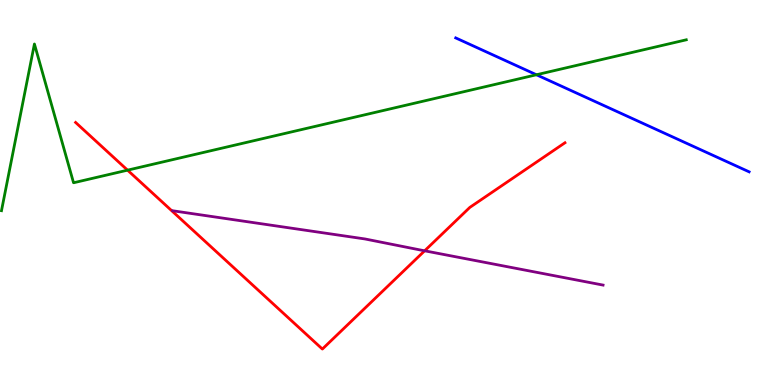[{'lines': ['blue', 'red'], 'intersections': []}, {'lines': ['green', 'red'], 'intersections': [{'x': 1.65, 'y': 5.58}]}, {'lines': ['purple', 'red'], 'intersections': [{'x': 5.48, 'y': 3.49}]}, {'lines': ['blue', 'green'], 'intersections': [{'x': 6.92, 'y': 8.06}]}, {'lines': ['blue', 'purple'], 'intersections': []}, {'lines': ['green', 'purple'], 'intersections': []}]